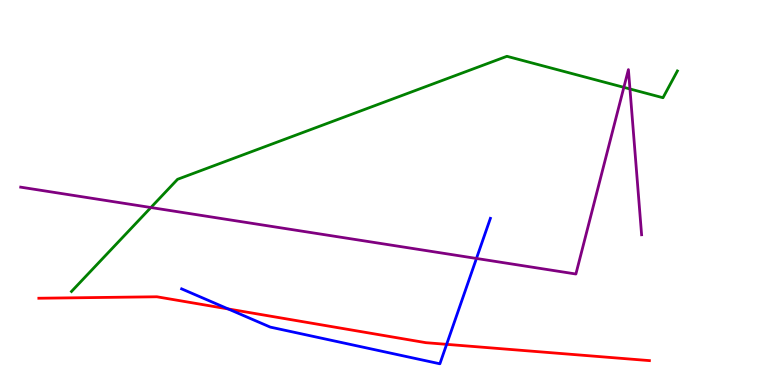[{'lines': ['blue', 'red'], 'intersections': [{'x': 2.94, 'y': 1.98}, {'x': 5.76, 'y': 1.06}]}, {'lines': ['green', 'red'], 'intersections': []}, {'lines': ['purple', 'red'], 'intersections': []}, {'lines': ['blue', 'green'], 'intersections': []}, {'lines': ['blue', 'purple'], 'intersections': [{'x': 6.15, 'y': 3.29}]}, {'lines': ['green', 'purple'], 'intersections': [{'x': 1.95, 'y': 4.61}, {'x': 8.05, 'y': 7.73}, {'x': 8.13, 'y': 7.69}]}]